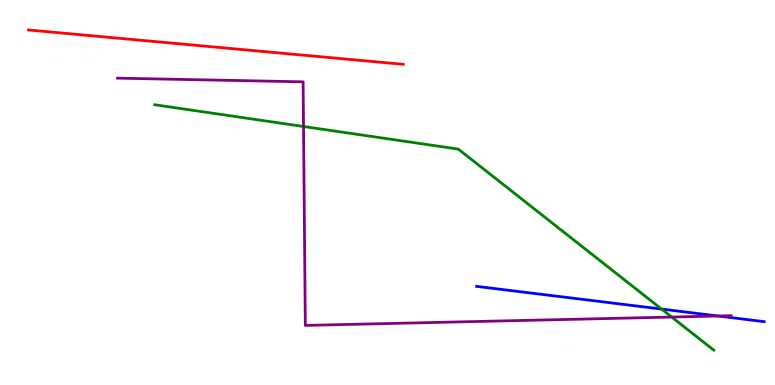[{'lines': ['blue', 'red'], 'intersections': []}, {'lines': ['green', 'red'], 'intersections': []}, {'lines': ['purple', 'red'], 'intersections': []}, {'lines': ['blue', 'green'], 'intersections': [{'x': 8.54, 'y': 1.97}]}, {'lines': ['blue', 'purple'], 'intersections': [{'x': 9.26, 'y': 1.79}]}, {'lines': ['green', 'purple'], 'intersections': [{'x': 3.92, 'y': 6.71}, {'x': 8.67, 'y': 1.76}]}]